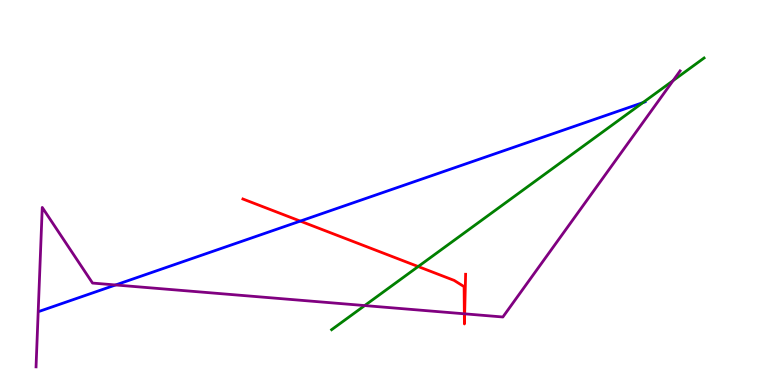[{'lines': ['blue', 'red'], 'intersections': [{'x': 3.87, 'y': 4.26}]}, {'lines': ['green', 'red'], 'intersections': [{'x': 5.4, 'y': 3.08}]}, {'lines': ['purple', 'red'], 'intersections': [{'x': 5.99, 'y': 1.85}, {'x': 6.0, 'y': 1.85}]}, {'lines': ['blue', 'green'], 'intersections': [{'x': 8.3, 'y': 7.33}]}, {'lines': ['blue', 'purple'], 'intersections': [{'x': 1.49, 'y': 2.6}]}, {'lines': ['green', 'purple'], 'intersections': [{'x': 4.71, 'y': 2.06}, {'x': 8.69, 'y': 7.91}]}]